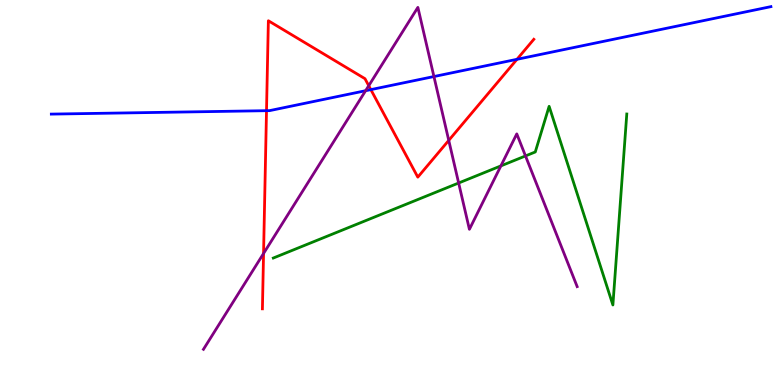[{'lines': ['blue', 'red'], 'intersections': [{'x': 3.44, 'y': 7.12}, {'x': 4.79, 'y': 7.67}, {'x': 6.67, 'y': 8.46}]}, {'lines': ['green', 'red'], 'intersections': []}, {'lines': ['purple', 'red'], 'intersections': [{'x': 3.4, 'y': 3.42}, {'x': 4.76, 'y': 7.77}, {'x': 5.79, 'y': 6.35}]}, {'lines': ['blue', 'green'], 'intersections': []}, {'lines': ['blue', 'purple'], 'intersections': [{'x': 4.72, 'y': 7.64}, {'x': 5.6, 'y': 8.01}]}, {'lines': ['green', 'purple'], 'intersections': [{'x': 5.92, 'y': 5.25}, {'x': 6.46, 'y': 5.69}, {'x': 6.78, 'y': 5.95}]}]